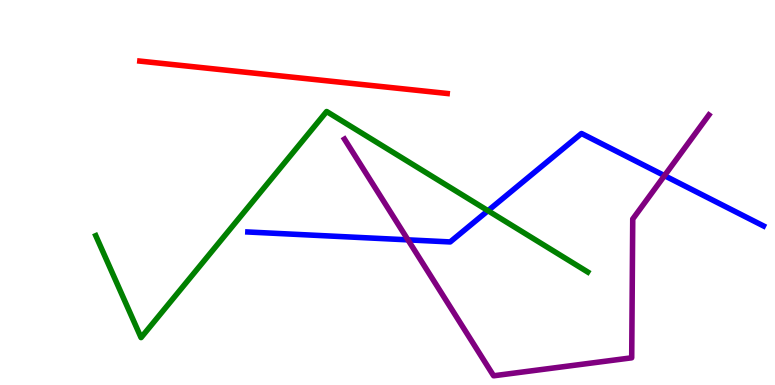[{'lines': ['blue', 'red'], 'intersections': []}, {'lines': ['green', 'red'], 'intersections': []}, {'lines': ['purple', 'red'], 'intersections': []}, {'lines': ['blue', 'green'], 'intersections': [{'x': 6.3, 'y': 4.53}]}, {'lines': ['blue', 'purple'], 'intersections': [{'x': 5.26, 'y': 3.77}, {'x': 8.57, 'y': 5.44}]}, {'lines': ['green', 'purple'], 'intersections': []}]